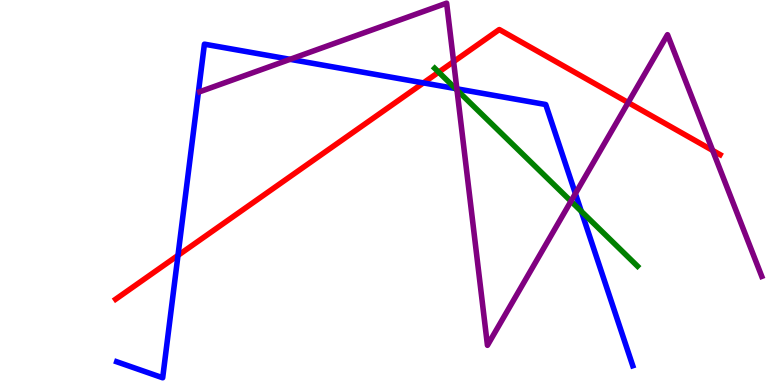[{'lines': ['blue', 'red'], 'intersections': [{'x': 2.3, 'y': 3.37}, {'x': 5.46, 'y': 7.85}]}, {'lines': ['green', 'red'], 'intersections': [{'x': 5.66, 'y': 8.13}]}, {'lines': ['purple', 'red'], 'intersections': [{'x': 5.85, 'y': 8.4}, {'x': 8.11, 'y': 7.34}, {'x': 9.2, 'y': 6.09}]}, {'lines': ['blue', 'green'], 'intersections': [{'x': 5.88, 'y': 7.7}, {'x': 7.5, 'y': 4.51}]}, {'lines': ['blue', 'purple'], 'intersections': [{'x': 3.74, 'y': 8.46}, {'x': 5.89, 'y': 7.69}, {'x': 7.42, 'y': 4.97}]}, {'lines': ['green', 'purple'], 'intersections': [{'x': 5.9, 'y': 7.66}, {'x': 7.37, 'y': 4.77}]}]